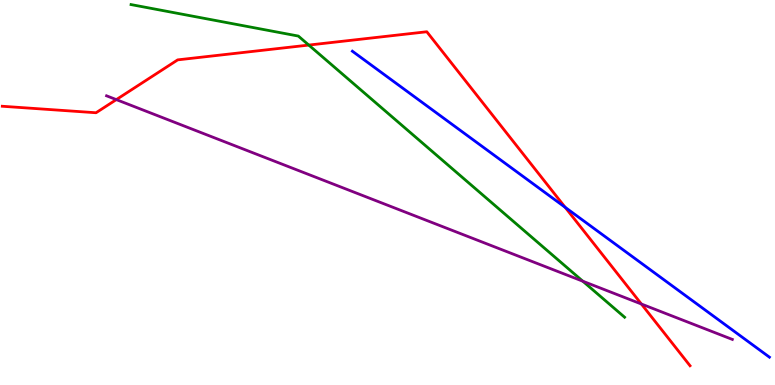[{'lines': ['blue', 'red'], 'intersections': [{'x': 7.29, 'y': 4.62}]}, {'lines': ['green', 'red'], 'intersections': [{'x': 3.98, 'y': 8.83}]}, {'lines': ['purple', 'red'], 'intersections': [{'x': 1.5, 'y': 7.41}, {'x': 8.28, 'y': 2.1}]}, {'lines': ['blue', 'green'], 'intersections': []}, {'lines': ['blue', 'purple'], 'intersections': []}, {'lines': ['green', 'purple'], 'intersections': [{'x': 7.52, 'y': 2.7}]}]